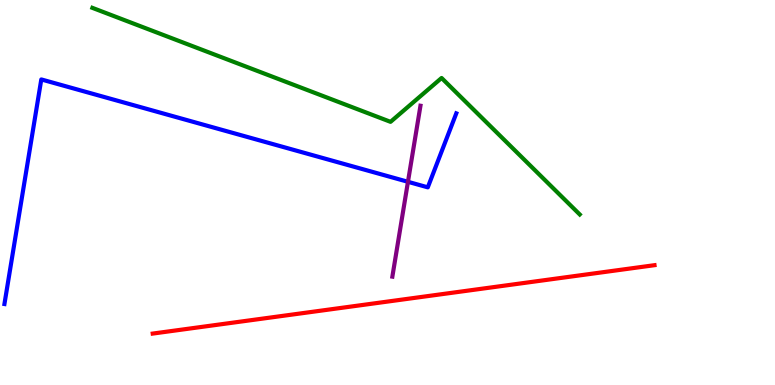[{'lines': ['blue', 'red'], 'intersections': []}, {'lines': ['green', 'red'], 'intersections': []}, {'lines': ['purple', 'red'], 'intersections': []}, {'lines': ['blue', 'green'], 'intersections': []}, {'lines': ['blue', 'purple'], 'intersections': [{'x': 5.26, 'y': 5.28}]}, {'lines': ['green', 'purple'], 'intersections': []}]